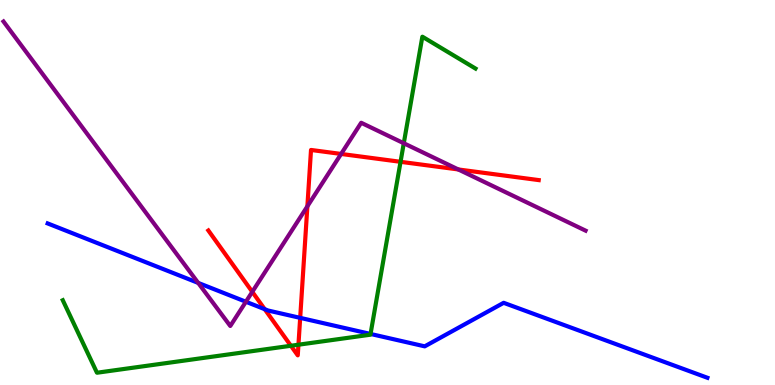[{'lines': ['blue', 'red'], 'intersections': [{'x': 3.42, 'y': 1.97}, {'x': 3.87, 'y': 1.74}]}, {'lines': ['green', 'red'], 'intersections': [{'x': 3.75, 'y': 1.02}, {'x': 3.85, 'y': 1.05}, {'x': 5.17, 'y': 5.8}]}, {'lines': ['purple', 'red'], 'intersections': [{'x': 3.26, 'y': 2.42}, {'x': 3.97, 'y': 4.64}, {'x': 4.4, 'y': 6.0}, {'x': 5.91, 'y': 5.6}]}, {'lines': ['blue', 'green'], 'intersections': [{'x': 4.78, 'y': 1.33}]}, {'lines': ['blue', 'purple'], 'intersections': [{'x': 2.56, 'y': 2.65}, {'x': 3.17, 'y': 2.16}]}, {'lines': ['green', 'purple'], 'intersections': [{'x': 5.21, 'y': 6.28}]}]